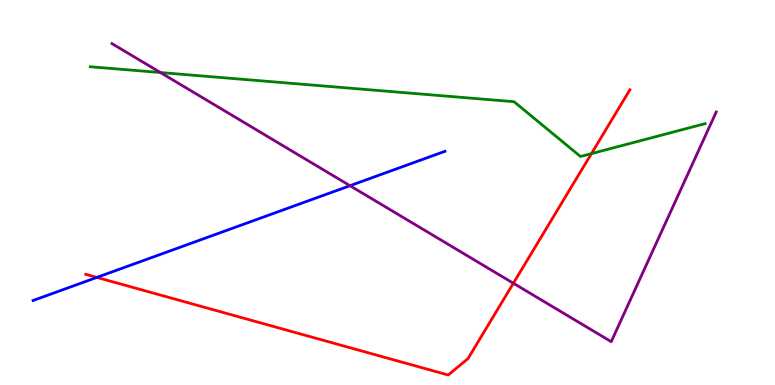[{'lines': ['blue', 'red'], 'intersections': [{'x': 1.25, 'y': 2.79}]}, {'lines': ['green', 'red'], 'intersections': [{'x': 7.63, 'y': 6.01}]}, {'lines': ['purple', 'red'], 'intersections': [{'x': 6.62, 'y': 2.64}]}, {'lines': ['blue', 'green'], 'intersections': []}, {'lines': ['blue', 'purple'], 'intersections': [{'x': 4.52, 'y': 5.18}]}, {'lines': ['green', 'purple'], 'intersections': [{'x': 2.07, 'y': 8.12}]}]